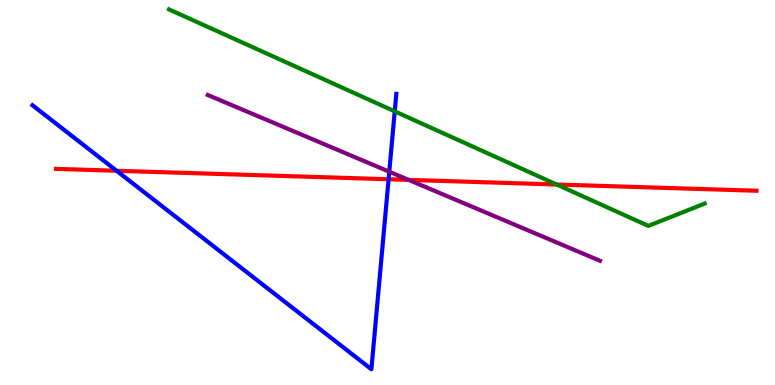[{'lines': ['blue', 'red'], 'intersections': [{'x': 1.5, 'y': 5.56}, {'x': 5.01, 'y': 5.34}]}, {'lines': ['green', 'red'], 'intersections': [{'x': 7.18, 'y': 5.21}]}, {'lines': ['purple', 'red'], 'intersections': [{'x': 5.27, 'y': 5.33}]}, {'lines': ['blue', 'green'], 'intersections': [{'x': 5.09, 'y': 7.11}]}, {'lines': ['blue', 'purple'], 'intersections': [{'x': 5.02, 'y': 5.54}]}, {'lines': ['green', 'purple'], 'intersections': []}]